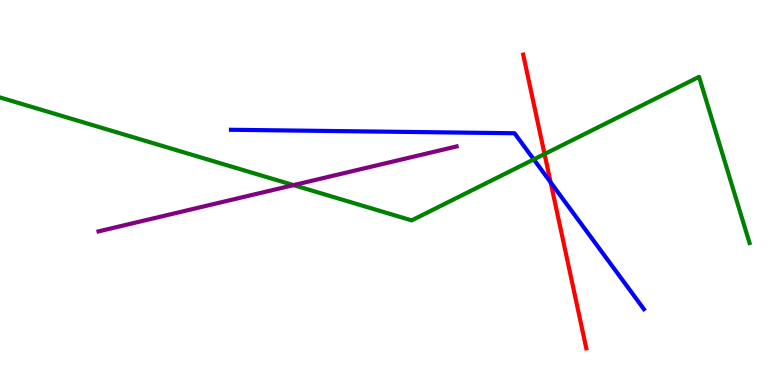[{'lines': ['blue', 'red'], 'intersections': [{'x': 7.1, 'y': 5.26}]}, {'lines': ['green', 'red'], 'intersections': [{'x': 7.03, 'y': 6.0}]}, {'lines': ['purple', 'red'], 'intersections': []}, {'lines': ['blue', 'green'], 'intersections': [{'x': 6.89, 'y': 5.86}]}, {'lines': ['blue', 'purple'], 'intersections': []}, {'lines': ['green', 'purple'], 'intersections': [{'x': 3.79, 'y': 5.19}]}]